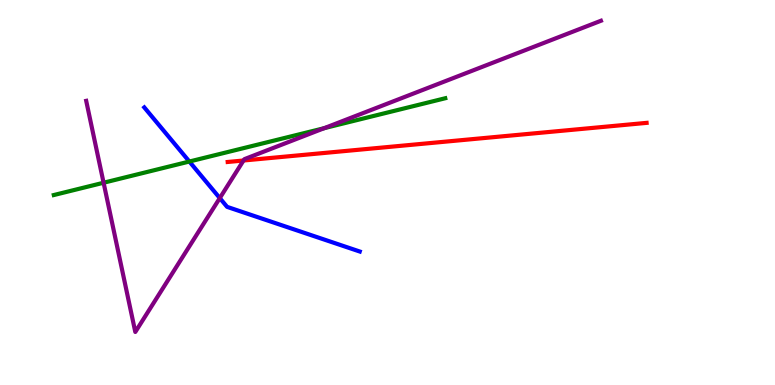[{'lines': ['blue', 'red'], 'intersections': []}, {'lines': ['green', 'red'], 'intersections': []}, {'lines': ['purple', 'red'], 'intersections': [{'x': 3.14, 'y': 5.83}]}, {'lines': ['blue', 'green'], 'intersections': [{'x': 2.44, 'y': 5.8}]}, {'lines': ['blue', 'purple'], 'intersections': [{'x': 2.84, 'y': 4.85}]}, {'lines': ['green', 'purple'], 'intersections': [{'x': 1.34, 'y': 5.25}, {'x': 4.18, 'y': 6.67}]}]